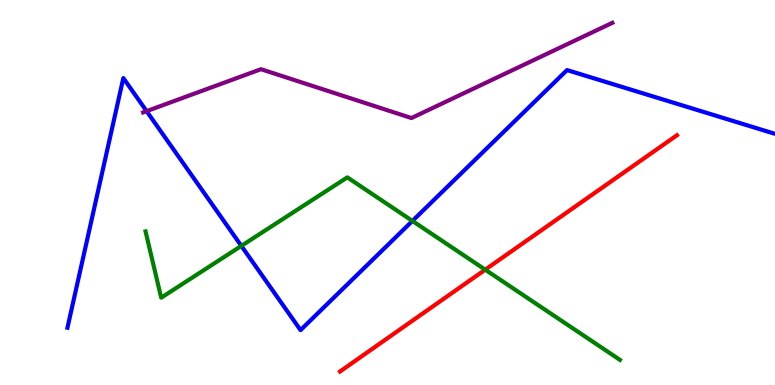[{'lines': ['blue', 'red'], 'intersections': []}, {'lines': ['green', 'red'], 'intersections': [{'x': 6.26, 'y': 3.0}]}, {'lines': ['purple', 'red'], 'intersections': []}, {'lines': ['blue', 'green'], 'intersections': [{'x': 3.11, 'y': 3.61}, {'x': 5.32, 'y': 4.26}]}, {'lines': ['blue', 'purple'], 'intersections': [{'x': 1.89, 'y': 7.11}]}, {'lines': ['green', 'purple'], 'intersections': []}]